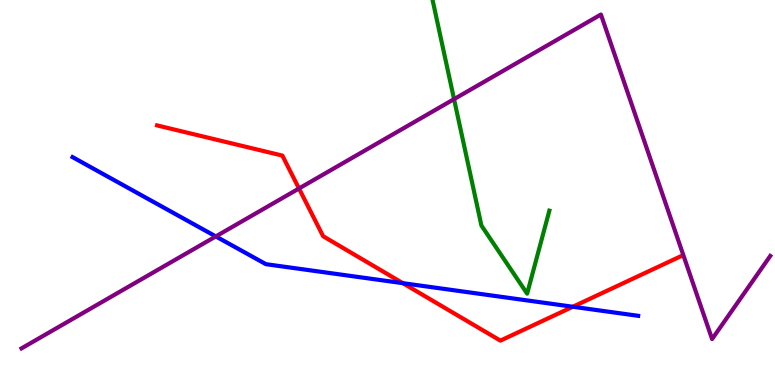[{'lines': ['blue', 'red'], 'intersections': [{'x': 5.2, 'y': 2.64}, {'x': 7.39, 'y': 2.03}]}, {'lines': ['green', 'red'], 'intersections': []}, {'lines': ['purple', 'red'], 'intersections': [{'x': 3.86, 'y': 5.1}]}, {'lines': ['blue', 'green'], 'intersections': []}, {'lines': ['blue', 'purple'], 'intersections': [{'x': 2.78, 'y': 3.86}]}, {'lines': ['green', 'purple'], 'intersections': [{'x': 5.86, 'y': 7.42}]}]